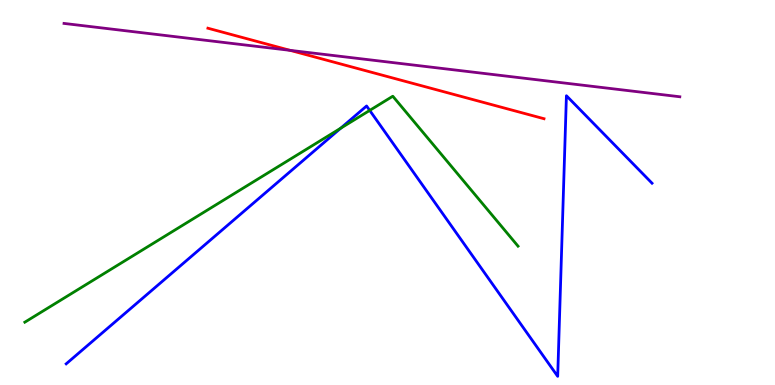[{'lines': ['blue', 'red'], 'intersections': []}, {'lines': ['green', 'red'], 'intersections': []}, {'lines': ['purple', 'red'], 'intersections': [{'x': 3.74, 'y': 8.69}]}, {'lines': ['blue', 'green'], 'intersections': [{'x': 4.4, 'y': 6.67}, {'x': 4.77, 'y': 7.13}]}, {'lines': ['blue', 'purple'], 'intersections': []}, {'lines': ['green', 'purple'], 'intersections': []}]